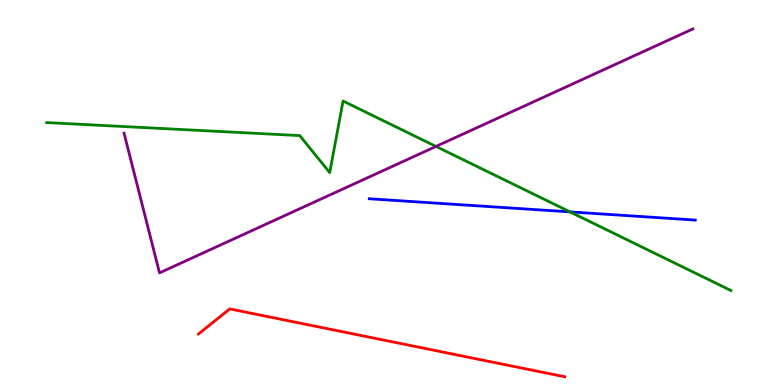[{'lines': ['blue', 'red'], 'intersections': []}, {'lines': ['green', 'red'], 'intersections': []}, {'lines': ['purple', 'red'], 'intersections': []}, {'lines': ['blue', 'green'], 'intersections': [{'x': 7.35, 'y': 4.5}]}, {'lines': ['blue', 'purple'], 'intersections': []}, {'lines': ['green', 'purple'], 'intersections': [{'x': 5.63, 'y': 6.2}]}]